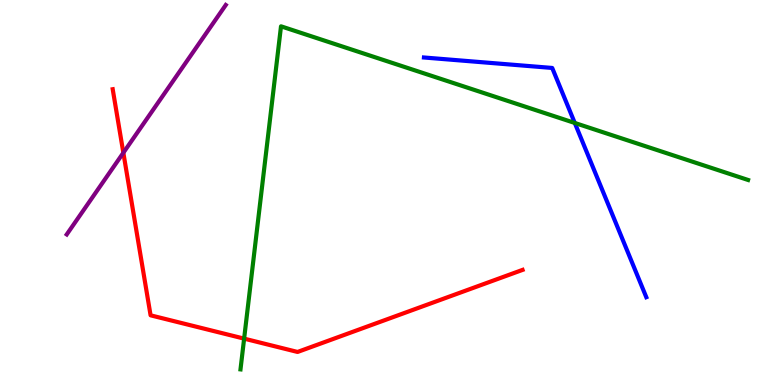[{'lines': ['blue', 'red'], 'intersections': []}, {'lines': ['green', 'red'], 'intersections': [{'x': 3.15, 'y': 1.2}]}, {'lines': ['purple', 'red'], 'intersections': [{'x': 1.59, 'y': 6.03}]}, {'lines': ['blue', 'green'], 'intersections': [{'x': 7.42, 'y': 6.81}]}, {'lines': ['blue', 'purple'], 'intersections': []}, {'lines': ['green', 'purple'], 'intersections': []}]